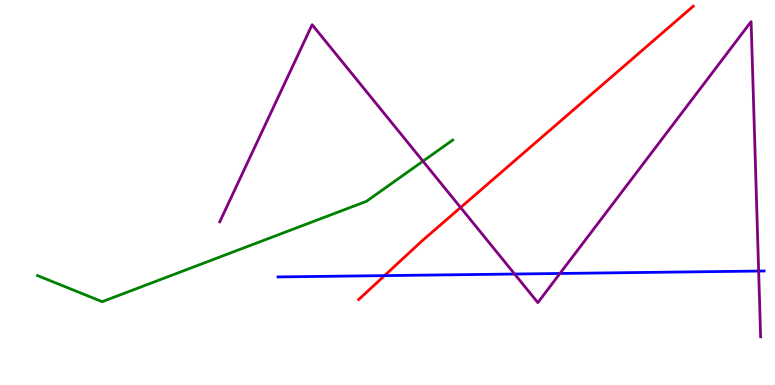[{'lines': ['blue', 'red'], 'intersections': [{'x': 4.96, 'y': 2.84}]}, {'lines': ['green', 'red'], 'intersections': []}, {'lines': ['purple', 'red'], 'intersections': [{'x': 5.94, 'y': 4.61}]}, {'lines': ['blue', 'green'], 'intersections': []}, {'lines': ['blue', 'purple'], 'intersections': [{'x': 6.64, 'y': 2.88}, {'x': 7.23, 'y': 2.9}, {'x': 9.79, 'y': 2.96}]}, {'lines': ['green', 'purple'], 'intersections': [{'x': 5.46, 'y': 5.81}]}]